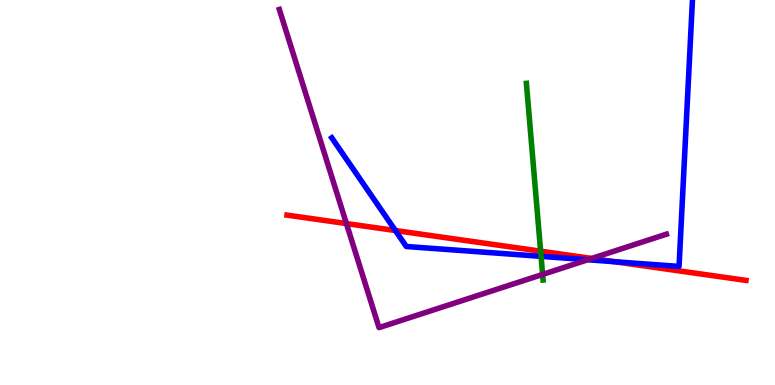[{'lines': ['blue', 'red'], 'intersections': [{'x': 5.1, 'y': 4.01}, {'x': 7.93, 'y': 3.2}]}, {'lines': ['green', 'red'], 'intersections': [{'x': 6.98, 'y': 3.48}]}, {'lines': ['purple', 'red'], 'intersections': [{'x': 4.47, 'y': 4.19}, {'x': 7.64, 'y': 3.29}]}, {'lines': ['blue', 'green'], 'intersections': [{'x': 6.98, 'y': 3.34}]}, {'lines': ['blue', 'purple'], 'intersections': [{'x': 7.58, 'y': 3.25}]}, {'lines': ['green', 'purple'], 'intersections': [{'x': 7.0, 'y': 2.87}]}]